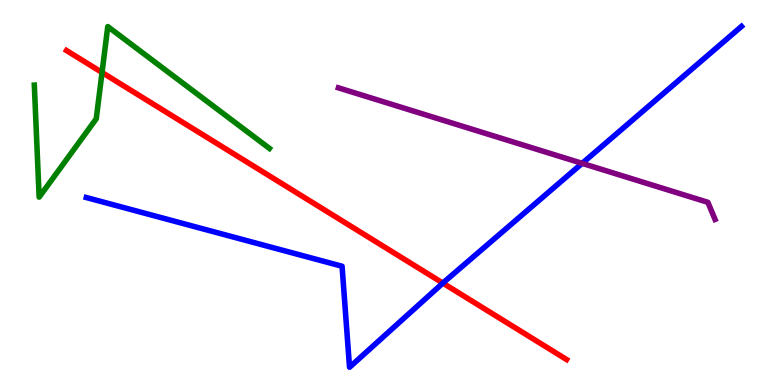[{'lines': ['blue', 'red'], 'intersections': [{'x': 5.71, 'y': 2.65}]}, {'lines': ['green', 'red'], 'intersections': [{'x': 1.32, 'y': 8.12}]}, {'lines': ['purple', 'red'], 'intersections': []}, {'lines': ['blue', 'green'], 'intersections': []}, {'lines': ['blue', 'purple'], 'intersections': [{'x': 7.51, 'y': 5.76}]}, {'lines': ['green', 'purple'], 'intersections': []}]